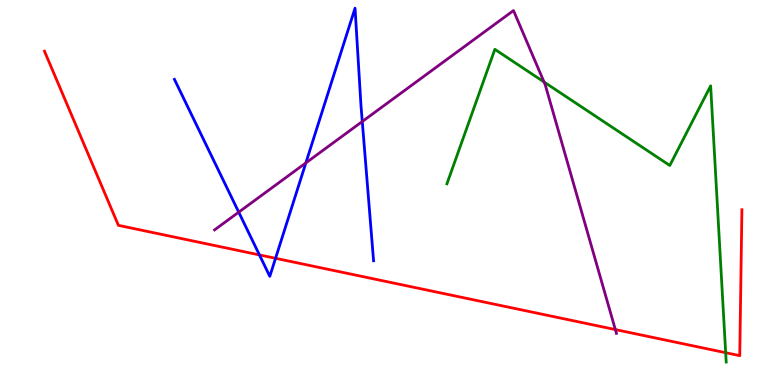[{'lines': ['blue', 'red'], 'intersections': [{'x': 3.35, 'y': 3.38}, {'x': 3.56, 'y': 3.29}]}, {'lines': ['green', 'red'], 'intersections': [{'x': 9.36, 'y': 0.839}]}, {'lines': ['purple', 'red'], 'intersections': [{'x': 7.94, 'y': 1.44}]}, {'lines': ['blue', 'green'], 'intersections': []}, {'lines': ['blue', 'purple'], 'intersections': [{'x': 3.08, 'y': 4.49}, {'x': 3.95, 'y': 5.77}, {'x': 4.67, 'y': 6.84}]}, {'lines': ['green', 'purple'], 'intersections': [{'x': 7.02, 'y': 7.87}]}]